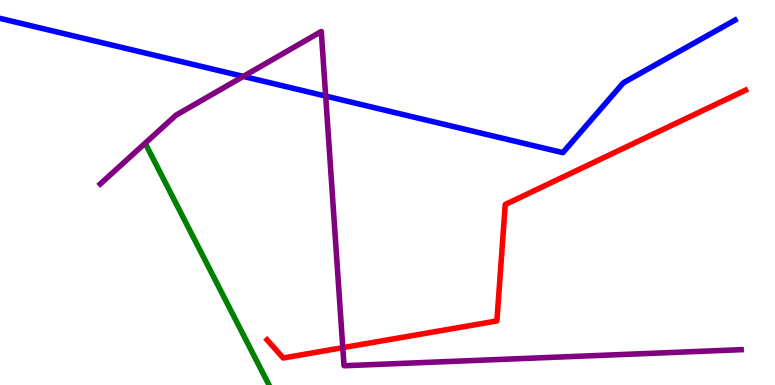[{'lines': ['blue', 'red'], 'intersections': []}, {'lines': ['green', 'red'], 'intersections': []}, {'lines': ['purple', 'red'], 'intersections': [{'x': 4.42, 'y': 0.97}]}, {'lines': ['blue', 'green'], 'intersections': []}, {'lines': ['blue', 'purple'], 'intersections': [{'x': 3.14, 'y': 8.02}, {'x': 4.2, 'y': 7.5}]}, {'lines': ['green', 'purple'], 'intersections': []}]